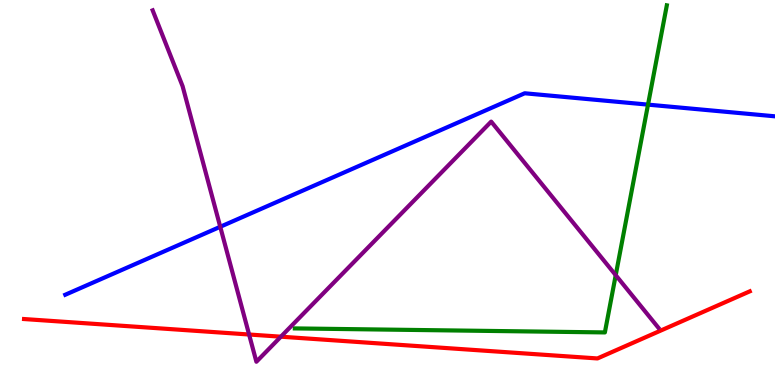[{'lines': ['blue', 'red'], 'intersections': []}, {'lines': ['green', 'red'], 'intersections': []}, {'lines': ['purple', 'red'], 'intersections': [{'x': 3.21, 'y': 1.31}, {'x': 3.62, 'y': 1.25}]}, {'lines': ['blue', 'green'], 'intersections': [{'x': 8.36, 'y': 7.28}]}, {'lines': ['blue', 'purple'], 'intersections': [{'x': 2.84, 'y': 4.11}]}, {'lines': ['green', 'purple'], 'intersections': [{'x': 7.94, 'y': 2.85}]}]